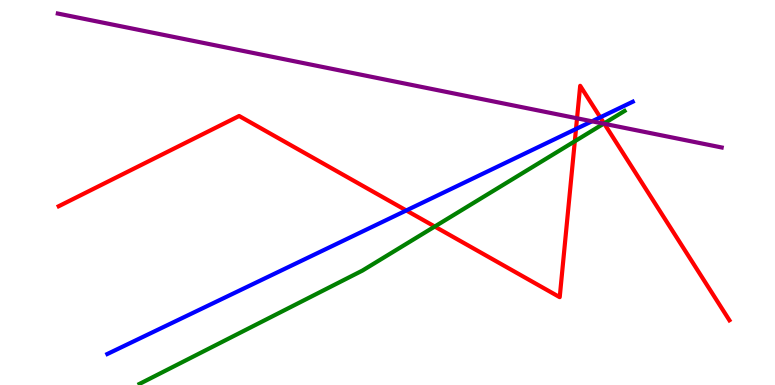[{'lines': ['blue', 'red'], 'intersections': [{'x': 5.24, 'y': 4.53}, {'x': 7.43, 'y': 6.65}, {'x': 7.75, 'y': 6.95}]}, {'lines': ['green', 'red'], 'intersections': [{'x': 5.61, 'y': 4.12}, {'x': 7.42, 'y': 6.33}, {'x': 7.8, 'y': 6.79}]}, {'lines': ['purple', 'red'], 'intersections': [{'x': 7.45, 'y': 6.93}, {'x': 7.8, 'y': 6.78}]}, {'lines': ['blue', 'green'], 'intersections': []}, {'lines': ['blue', 'purple'], 'intersections': [{'x': 7.64, 'y': 6.85}]}, {'lines': ['green', 'purple'], 'intersections': [{'x': 7.79, 'y': 6.79}]}]